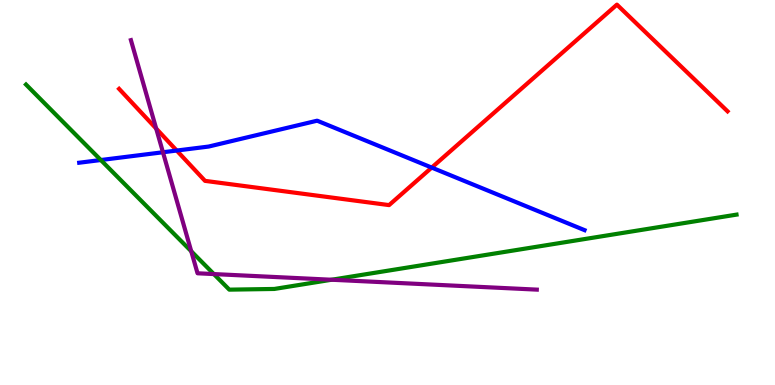[{'lines': ['blue', 'red'], 'intersections': [{'x': 2.28, 'y': 6.09}, {'x': 5.57, 'y': 5.65}]}, {'lines': ['green', 'red'], 'intersections': []}, {'lines': ['purple', 'red'], 'intersections': [{'x': 2.02, 'y': 6.66}]}, {'lines': ['blue', 'green'], 'intersections': [{'x': 1.3, 'y': 5.84}]}, {'lines': ['blue', 'purple'], 'intersections': [{'x': 2.1, 'y': 6.05}]}, {'lines': ['green', 'purple'], 'intersections': [{'x': 2.47, 'y': 3.47}, {'x': 2.76, 'y': 2.88}, {'x': 4.28, 'y': 2.73}]}]